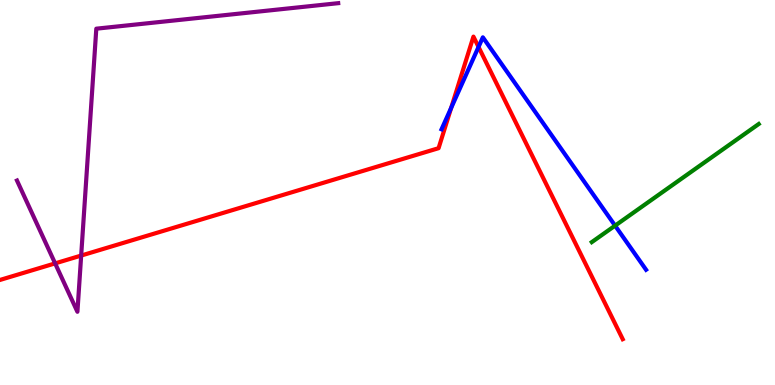[{'lines': ['blue', 'red'], 'intersections': [{'x': 5.82, 'y': 7.2}, {'x': 6.17, 'y': 8.78}]}, {'lines': ['green', 'red'], 'intersections': []}, {'lines': ['purple', 'red'], 'intersections': [{'x': 0.711, 'y': 3.16}, {'x': 1.05, 'y': 3.36}]}, {'lines': ['blue', 'green'], 'intersections': [{'x': 7.94, 'y': 4.14}]}, {'lines': ['blue', 'purple'], 'intersections': []}, {'lines': ['green', 'purple'], 'intersections': []}]